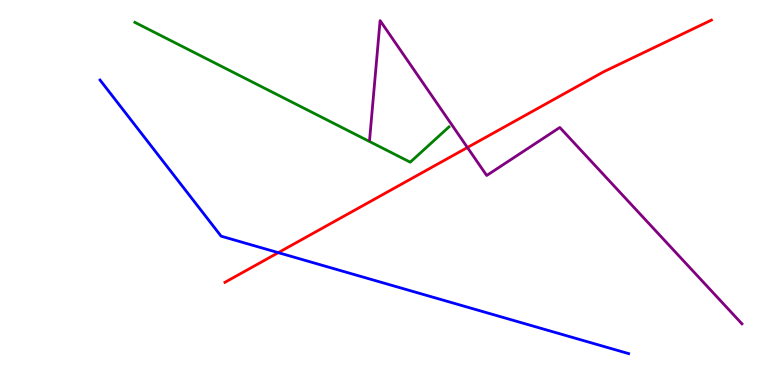[{'lines': ['blue', 'red'], 'intersections': [{'x': 3.59, 'y': 3.44}]}, {'lines': ['green', 'red'], 'intersections': []}, {'lines': ['purple', 'red'], 'intersections': [{'x': 6.03, 'y': 6.17}]}, {'lines': ['blue', 'green'], 'intersections': []}, {'lines': ['blue', 'purple'], 'intersections': []}, {'lines': ['green', 'purple'], 'intersections': []}]